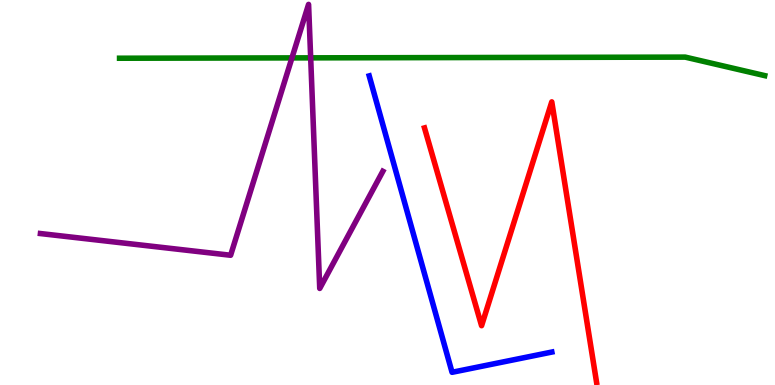[{'lines': ['blue', 'red'], 'intersections': []}, {'lines': ['green', 'red'], 'intersections': []}, {'lines': ['purple', 'red'], 'intersections': []}, {'lines': ['blue', 'green'], 'intersections': []}, {'lines': ['blue', 'purple'], 'intersections': []}, {'lines': ['green', 'purple'], 'intersections': [{'x': 3.77, 'y': 8.5}, {'x': 4.01, 'y': 8.5}]}]